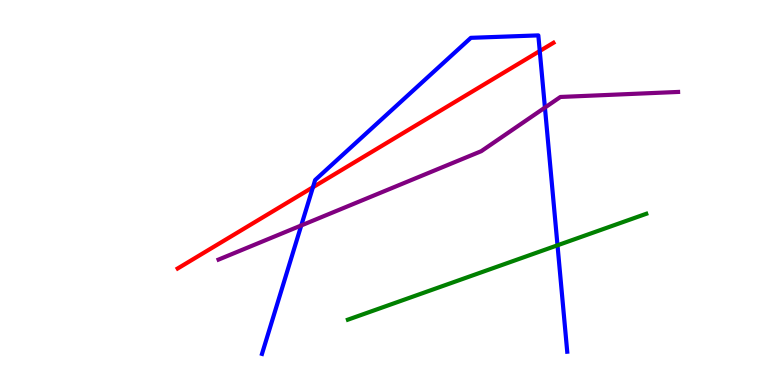[{'lines': ['blue', 'red'], 'intersections': [{'x': 4.04, 'y': 5.14}, {'x': 6.96, 'y': 8.67}]}, {'lines': ['green', 'red'], 'intersections': []}, {'lines': ['purple', 'red'], 'intersections': []}, {'lines': ['blue', 'green'], 'intersections': [{'x': 7.19, 'y': 3.63}]}, {'lines': ['blue', 'purple'], 'intersections': [{'x': 3.89, 'y': 4.14}, {'x': 7.03, 'y': 7.21}]}, {'lines': ['green', 'purple'], 'intersections': []}]